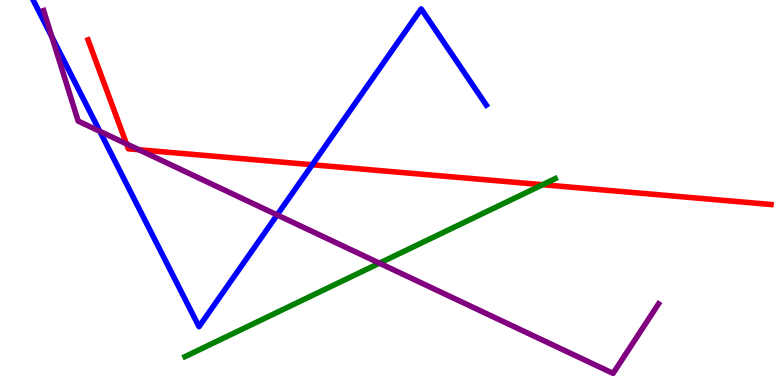[{'lines': ['blue', 'red'], 'intersections': [{'x': 4.03, 'y': 5.72}]}, {'lines': ['green', 'red'], 'intersections': [{'x': 7.0, 'y': 5.2}]}, {'lines': ['purple', 'red'], 'intersections': [{'x': 1.63, 'y': 6.26}, {'x': 1.79, 'y': 6.11}]}, {'lines': ['blue', 'green'], 'intersections': []}, {'lines': ['blue', 'purple'], 'intersections': [{'x': 0.67, 'y': 9.04}, {'x': 1.29, 'y': 6.59}, {'x': 3.58, 'y': 4.42}]}, {'lines': ['green', 'purple'], 'intersections': [{'x': 4.9, 'y': 3.16}]}]